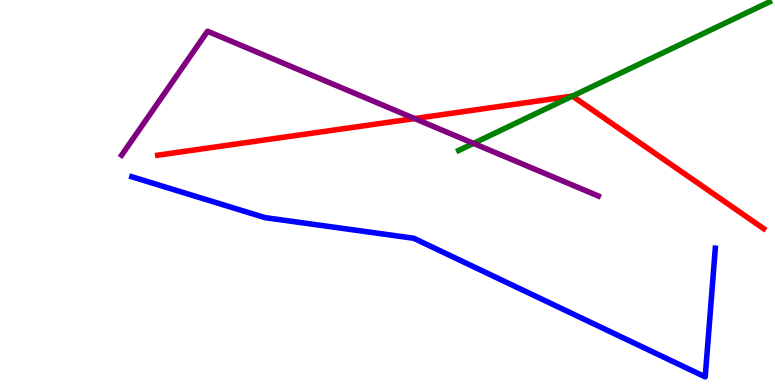[{'lines': ['blue', 'red'], 'intersections': []}, {'lines': ['green', 'red'], 'intersections': [{'x': 7.39, 'y': 7.5}]}, {'lines': ['purple', 'red'], 'intersections': [{'x': 5.35, 'y': 6.92}]}, {'lines': ['blue', 'green'], 'intersections': []}, {'lines': ['blue', 'purple'], 'intersections': []}, {'lines': ['green', 'purple'], 'intersections': [{'x': 6.11, 'y': 6.28}]}]